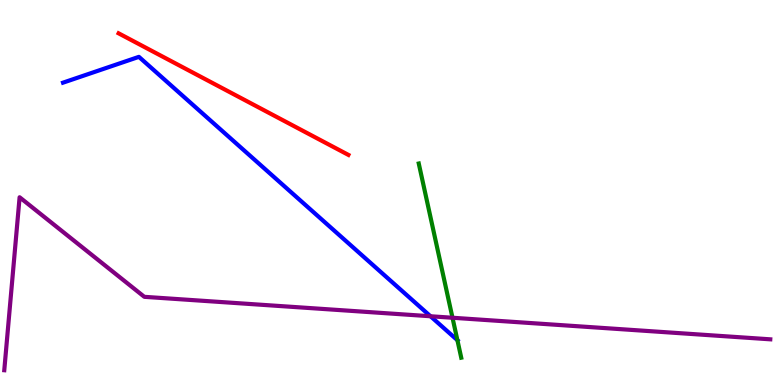[{'lines': ['blue', 'red'], 'intersections': []}, {'lines': ['green', 'red'], 'intersections': []}, {'lines': ['purple', 'red'], 'intersections': []}, {'lines': ['blue', 'green'], 'intersections': [{'x': 5.9, 'y': 1.16}]}, {'lines': ['blue', 'purple'], 'intersections': [{'x': 5.55, 'y': 1.79}]}, {'lines': ['green', 'purple'], 'intersections': [{'x': 5.84, 'y': 1.75}]}]